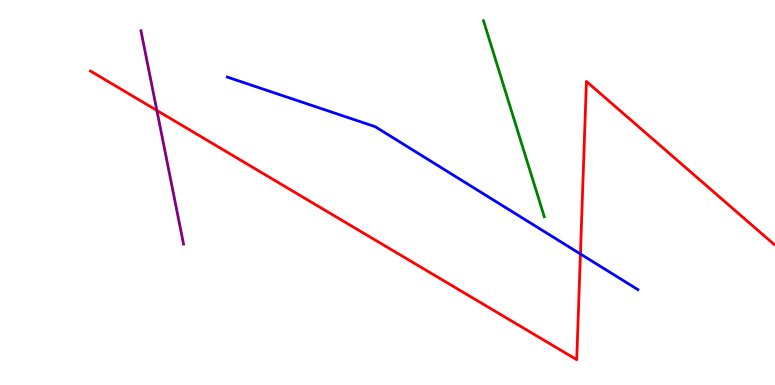[{'lines': ['blue', 'red'], 'intersections': [{'x': 7.49, 'y': 3.4}]}, {'lines': ['green', 'red'], 'intersections': []}, {'lines': ['purple', 'red'], 'intersections': [{'x': 2.02, 'y': 7.13}]}, {'lines': ['blue', 'green'], 'intersections': []}, {'lines': ['blue', 'purple'], 'intersections': []}, {'lines': ['green', 'purple'], 'intersections': []}]